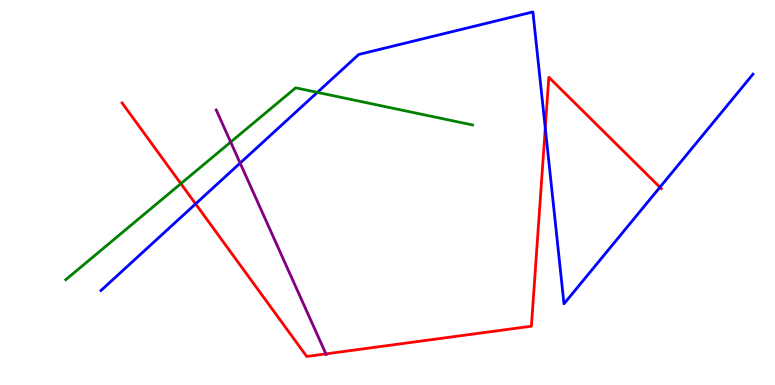[{'lines': ['blue', 'red'], 'intersections': [{'x': 2.52, 'y': 4.7}, {'x': 7.04, 'y': 6.67}, {'x': 8.52, 'y': 5.14}]}, {'lines': ['green', 'red'], 'intersections': [{'x': 2.33, 'y': 5.23}]}, {'lines': ['purple', 'red'], 'intersections': [{'x': 4.21, 'y': 0.808}]}, {'lines': ['blue', 'green'], 'intersections': [{'x': 4.09, 'y': 7.6}]}, {'lines': ['blue', 'purple'], 'intersections': [{'x': 3.1, 'y': 5.76}]}, {'lines': ['green', 'purple'], 'intersections': [{'x': 2.98, 'y': 6.31}]}]